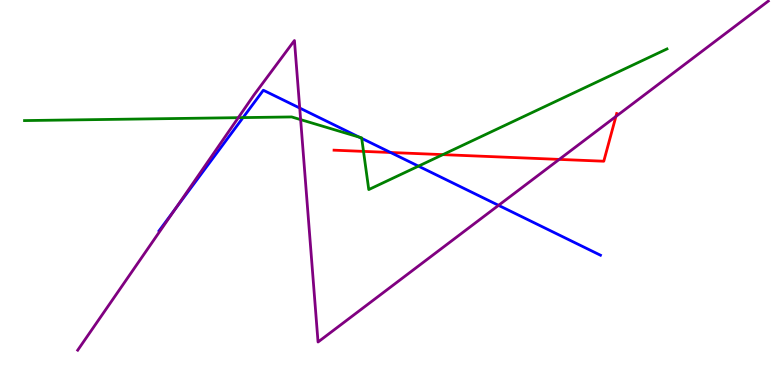[{'lines': ['blue', 'red'], 'intersections': [{'x': 5.04, 'y': 6.04}]}, {'lines': ['green', 'red'], 'intersections': [{'x': 4.69, 'y': 6.07}, {'x': 5.71, 'y': 5.98}]}, {'lines': ['purple', 'red'], 'intersections': [{'x': 7.22, 'y': 5.86}, {'x': 7.95, 'y': 6.97}]}, {'lines': ['blue', 'green'], 'intersections': [{'x': 3.14, 'y': 6.95}, {'x': 4.63, 'y': 6.44}, {'x': 4.67, 'y': 6.41}, {'x': 5.4, 'y': 5.68}]}, {'lines': ['blue', 'purple'], 'intersections': [{'x': 2.26, 'y': 4.57}, {'x': 3.87, 'y': 7.19}, {'x': 6.43, 'y': 4.67}]}, {'lines': ['green', 'purple'], 'intersections': [{'x': 3.07, 'y': 6.94}, {'x': 3.88, 'y': 6.89}]}]